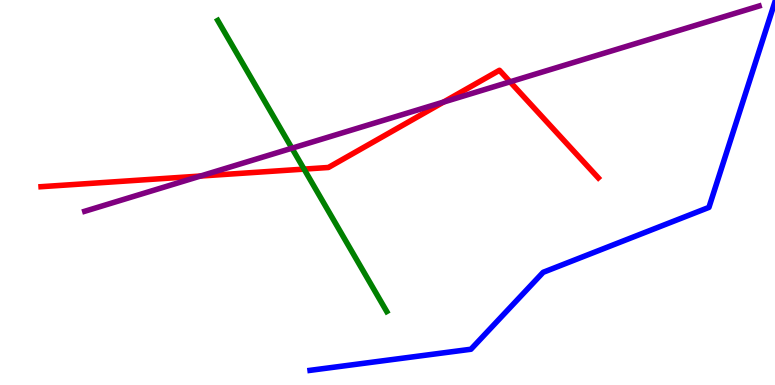[{'lines': ['blue', 'red'], 'intersections': []}, {'lines': ['green', 'red'], 'intersections': [{'x': 3.92, 'y': 5.61}]}, {'lines': ['purple', 'red'], 'intersections': [{'x': 2.59, 'y': 5.43}, {'x': 5.72, 'y': 7.35}, {'x': 6.58, 'y': 7.87}]}, {'lines': ['blue', 'green'], 'intersections': []}, {'lines': ['blue', 'purple'], 'intersections': []}, {'lines': ['green', 'purple'], 'intersections': [{'x': 3.77, 'y': 6.15}]}]